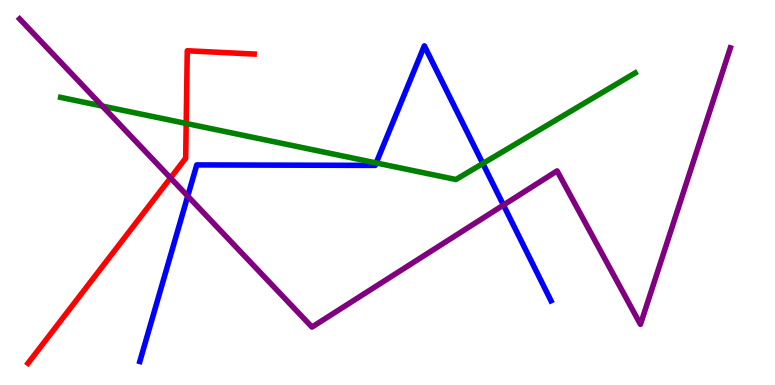[{'lines': ['blue', 'red'], 'intersections': []}, {'lines': ['green', 'red'], 'intersections': [{'x': 2.4, 'y': 6.79}]}, {'lines': ['purple', 'red'], 'intersections': [{'x': 2.2, 'y': 5.38}]}, {'lines': ['blue', 'green'], 'intersections': [{'x': 4.85, 'y': 5.77}, {'x': 6.23, 'y': 5.75}]}, {'lines': ['blue', 'purple'], 'intersections': [{'x': 2.42, 'y': 4.91}, {'x': 6.5, 'y': 4.67}]}, {'lines': ['green', 'purple'], 'intersections': [{'x': 1.32, 'y': 7.25}]}]